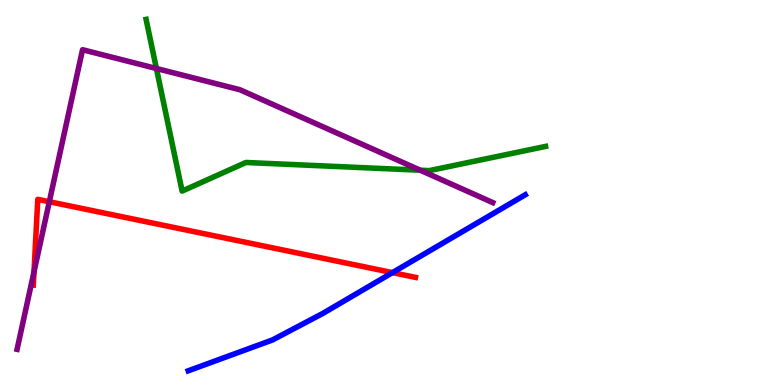[{'lines': ['blue', 'red'], 'intersections': [{'x': 5.06, 'y': 2.92}]}, {'lines': ['green', 'red'], 'intersections': []}, {'lines': ['purple', 'red'], 'intersections': [{'x': 0.439, 'y': 2.94}, {'x': 0.636, 'y': 4.76}]}, {'lines': ['blue', 'green'], 'intersections': []}, {'lines': ['blue', 'purple'], 'intersections': []}, {'lines': ['green', 'purple'], 'intersections': [{'x': 2.02, 'y': 8.22}, {'x': 5.42, 'y': 5.58}]}]